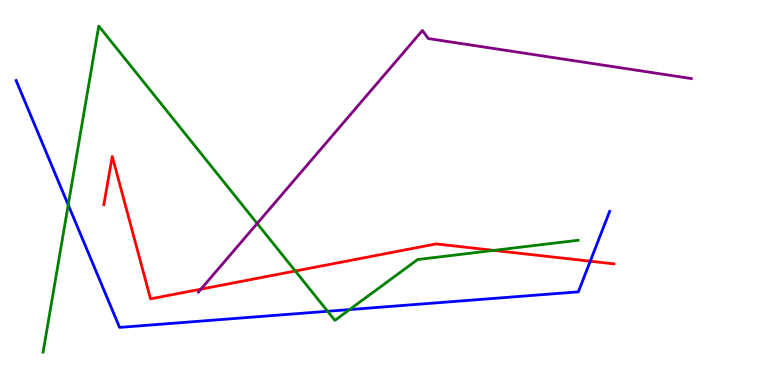[{'lines': ['blue', 'red'], 'intersections': [{'x': 7.62, 'y': 3.22}]}, {'lines': ['green', 'red'], 'intersections': [{'x': 3.81, 'y': 2.96}, {'x': 6.37, 'y': 3.5}]}, {'lines': ['purple', 'red'], 'intersections': [{'x': 2.59, 'y': 2.49}]}, {'lines': ['blue', 'green'], 'intersections': [{'x': 0.88, 'y': 4.68}, {'x': 4.23, 'y': 1.91}, {'x': 4.51, 'y': 1.96}]}, {'lines': ['blue', 'purple'], 'intersections': []}, {'lines': ['green', 'purple'], 'intersections': [{'x': 3.32, 'y': 4.2}]}]